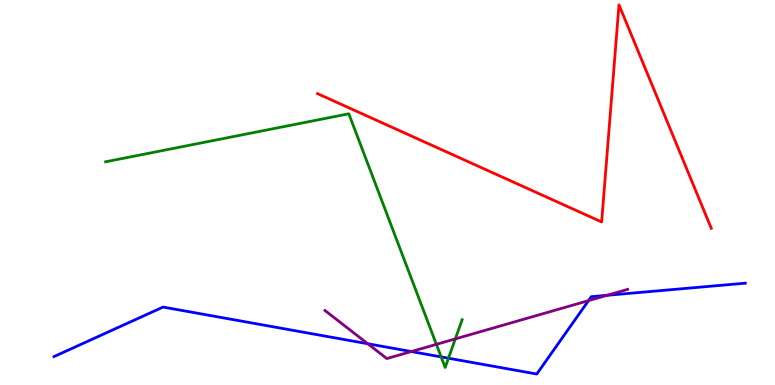[{'lines': ['blue', 'red'], 'intersections': []}, {'lines': ['green', 'red'], 'intersections': []}, {'lines': ['purple', 'red'], 'intersections': []}, {'lines': ['blue', 'green'], 'intersections': [{'x': 5.69, 'y': 0.73}, {'x': 5.79, 'y': 0.696}]}, {'lines': ['blue', 'purple'], 'intersections': [{'x': 4.75, 'y': 1.07}, {'x': 5.31, 'y': 0.869}, {'x': 7.59, 'y': 2.19}, {'x': 7.83, 'y': 2.33}]}, {'lines': ['green', 'purple'], 'intersections': [{'x': 5.63, 'y': 1.06}, {'x': 5.88, 'y': 1.2}]}]